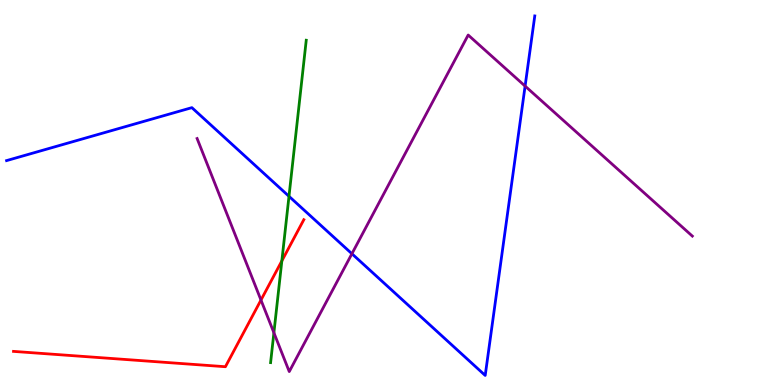[{'lines': ['blue', 'red'], 'intersections': []}, {'lines': ['green', 'red'], 'intersections': [{'x': 3.64, 'y': 3.22}]}, {'lines': ['purple', 'red'], 'intersections': [{'x': 3.37, 'y': 2.21}]}, {'lines': ['blue', 'green'], 'intersections': [{'x': 3.73, 'y': 4.9}]}, {'lines': ['blue', 'purple'], 'intersections': [{'x': 4.54, 'y': 3.41}, {'x': 6.78, 'y': 7.76}]}, {'lines': ['green', 'purple'], 'intersections': [{'x': 3.53, 'y': 1.36}]}]